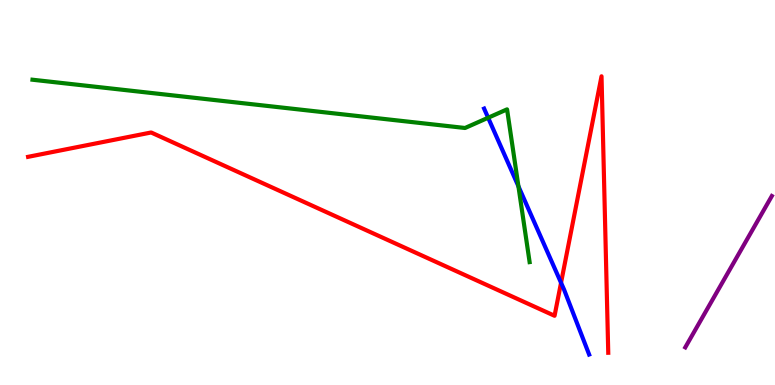[{'lines': ['blue', 'red'], 'intersections': [{'x': 7.24, 'y': 2.66}]}, {'lines': ['green', 'red'], 'intersections': []}, {'lines': ['purple', 'red'], 'intersections': []}, {'lines': ['blue', 'green'], 'intersections': [{'x': 6.3, 'y': 6.94}, {'x': 6.69, 'y': 5.16}]}, {'lines': ['blue', 'purple'], 'intersections': []}, {'lines': ['green', 'purple'], 'intersections': []}]